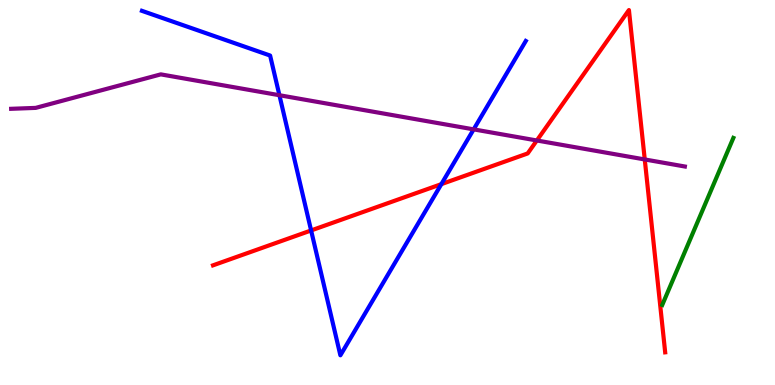[{'lines': ['blue', 'red'], 'intersections': [{'x': 4.01, 'y': 4.01}, {'x': 5.69, 'y': 5.22}]}, {'lines': ['green', 'red'], 'intersections': []}, {'lines': ['purple', 'red'], 'intersections': [{'x': 6.93, 'y': 6.35}, {'x': 8.32, 'y': 5.86}]}, {'lines': ['blue', 'green'], 'intersections': []}, {'lines': ['blue', 'purple'], 'intersections': [{'x': 3.61, 'y': 7.53}, {'x': 6.11, 'y': 6.64}]}, {'lines': ['green', 'purple'], 'intersections': []}]